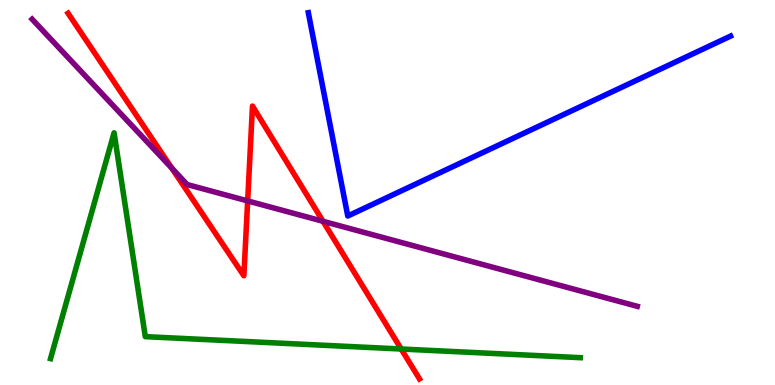[{'lines': ['blue', 'red'], 'intersections': []}, {'lines': ['green', 'red'], 'intersections': [{'x': 5.18, 'y': 0.935}]}, {'lines': ['purple', 'red'], 'intersections': [{'x': 2.22, 'y': 5.63}, {'x': 3.2, 'y': 4.78}, {'x': 4.17, 'y': 4.25}]}, {'lines': ['blue', 'green'], 'intersections': []}, {'lines': ['blue', 'purple'], 'intersections': []}, {'lines': ['green', 'purple'], 'intersections': []}]